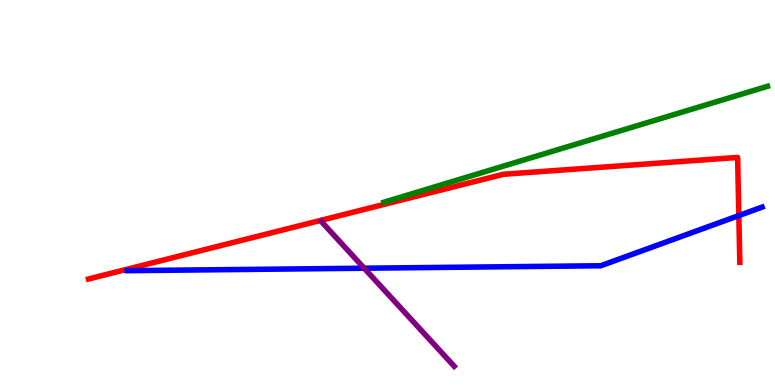[{'lines': ['blue', 'red'], 'intersections': [{'x': 9.53, 'y': 4.4}]}, {'lines': ['green', 'red'], 'intersections': []}, {'lines': ['purple', 'red'], 'intersections': []}, {'lines': ['blue', 'green'], 'intersections': []}, {'lines': ['blue', 'purple'], 'intersections': [{'x': 4.7, 'y': 3.03}]}, {'lines': ['green', 'purple'], 'intersections': []}]